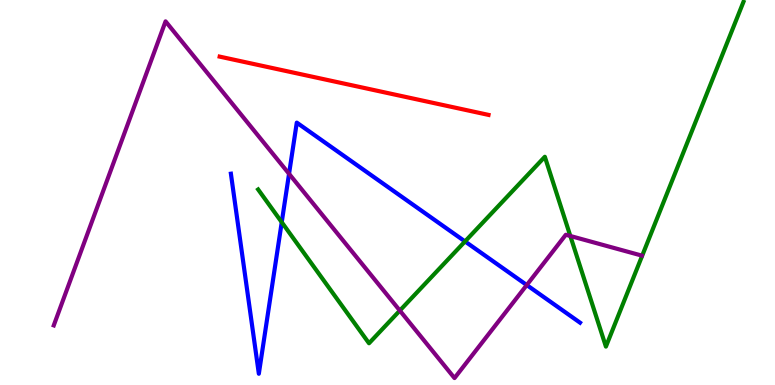[{'lines': ['blue', 'red'], 'intersections': []}, {'lines': ['green', 'red'], 'intersections': []}, {'lines': ['purple', 'red'], 'intersections': []}, {'lines': ['blue', 'green'], 'intersections': [{'x': 3.64, 'y': 4.23}, {'x': 6.0, 'y': 3.73}]}, {'lines': ['blue', 'purple'], 'intersections': [{'x': 3.73, 'y': 5.49}, {'x': 6.8, 'y': 2.6}]}, {'lines': ['green', 'purple'], 'intersections': [{'x': 5.16, 'y': 1.93}, {'x': 7.36, 'y': 3.87}]}]